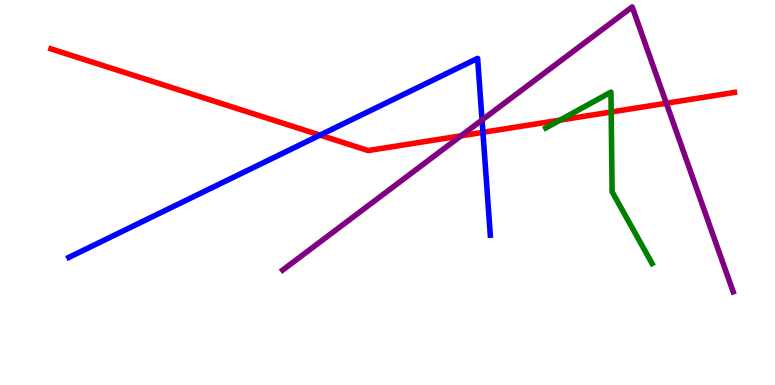[{'lines': ['blue', 'red'], 'intersections': [{'x': 4.13, 'y': 6.49}, {'x': 6.23, 'y': 6.56}]}, {'lines': ['green', 'red'], 'intersections': [{'x': 7.23, 'y': 6.88}, {'x': 7.89, 'y': 7.09}]}, {'lines': ['purple', 'red'], 'intersections': [{'x': 5.95, 'y': 6.47}, {'x': 8.6, 'y': 7.32}]}, {'lines': ['blue', 'green'], 'intersections': []}, {'lines': ['blue', 'purple'], 'intersections': [{'x': 6.22, 'y': 6.88}]}, {'lines': ['green', 'purple'], 'intersections': []}]